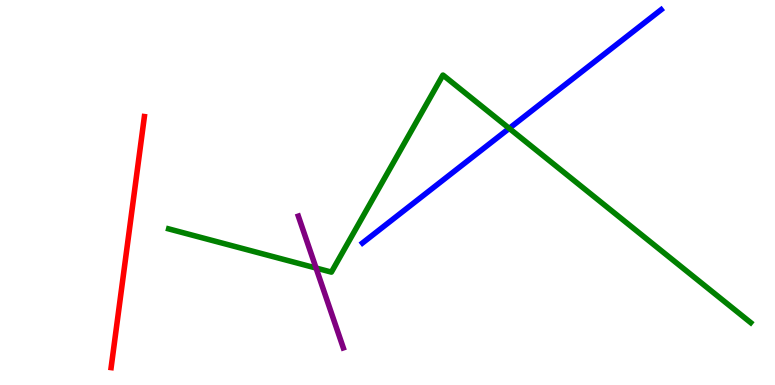[{'lines': ['blue', 'red'], 'intersections': []}, {'lines': ['green', 'red'], 'intersections': []}, {'lines': ['purple', 'red'], 'intersections': []}, {'lines': ['blue', 'green'], 'intersections': [{'x': 6.57, 'y': 6.67}]}, {'lines': ['blue', 'purple'], 'intersections': []}, {'lines': ['green', 'purple'], 'intersections': [{'x': 4.08, 'y': 3.04}]}]